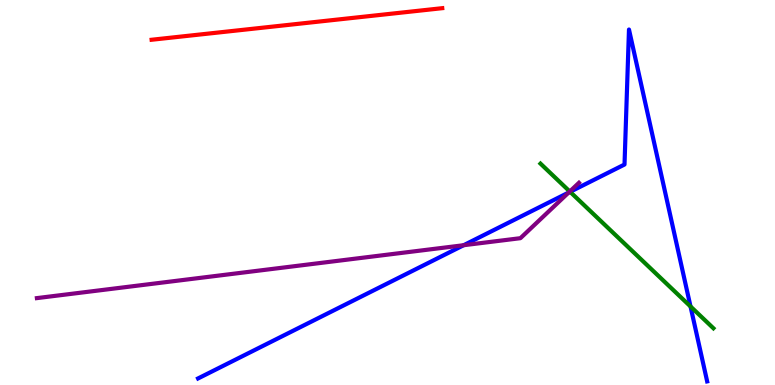[{'lines': ['blue', 'red'], 'intersections': []}, {'lines': ['green', 'red'], 'intersections': []}, {'lines': ['purple', 'red'], 'intersections': []}, {'lines': ['blue', 'green'], 'intersections': [{'x': 7.36, 'y': 5.02}, {'x': 8.91, 'y': 2.04}]}, {'lines': ['blue', 'purple'], 'intersections': [{'x': 5.98, 'y': 3.63}, {'x': 7.34, 'y': 5.0}]}, {'lines': ['green', 'purple'], 'intersections': [{'x': 7.35, 'y': 5.03}]}]